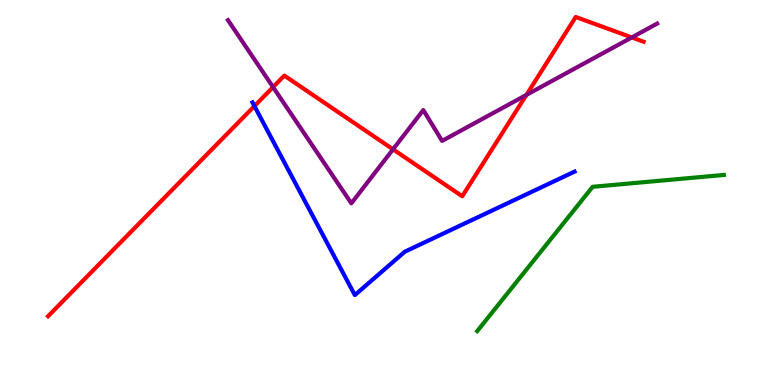[{'lines': ['blue', 'red'], 'intersections': [{'x': 3.28, 'y': 7.24}]}, {'lines': ['green', 'red'], 'intersections': []}, {'lines': ['purple', 'red'], 'intersections': [{'x': 3.52, 'y': 7.74}, {'x': 5.07, 'y': 6.12}, {'x': 6.79, 'y': 7.53}, {'x': 8.15, 'y': 9.03}]}, {'lines': ['blue', 'green'], 'intersections': []}, {'lines': ['blue', 'purple'], 'intersections': []}, {'lines': ['green', 'purple'], 'intersections': []}]